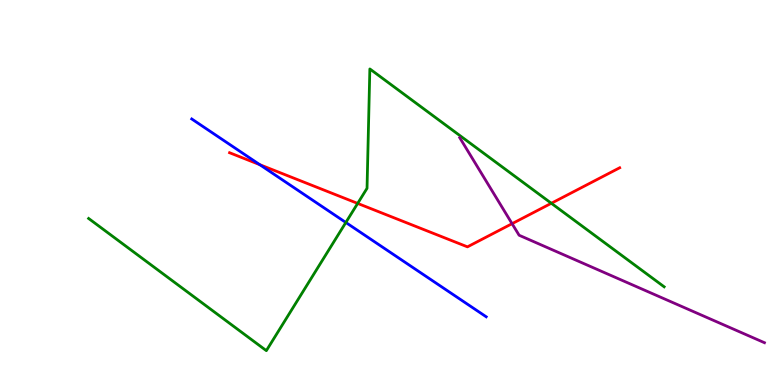[{'lines': ['blue', 'red'], 'intersections': [{'x': 3.35, 'y': 5.72}]}, {'lines': ['green', 'red'], 'intersections': [{'x': 4.62, 'y': 4.72}, {'x': 7.11, 'y': 4.72}]}, {'lines': ['purple', 'red'], 'intersections': [{'x': 6.61, 'y': 4.19}]}, {'lines': ['blue', 'green'], 'intersections': [{'x': 4.46, 'y': 4.22}]}, {'lines': ['blue', 'purple'], 'intersections': []}, {'lines': ['green', 'purple'], 'intersections': []}]